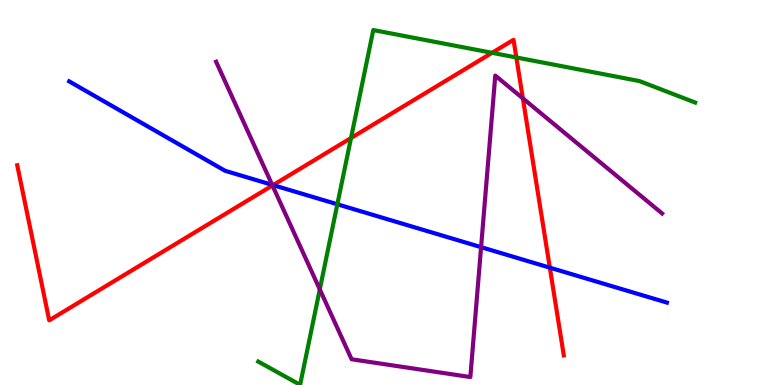[{'lines': ['blue', 'red'], 'intersections': [{'x': 3.52, 'y': 5.19}, {'x': 7.09, 'y': 3.05}]}, {'lines': ['green', 'red'], 'intersections': [{'x': 4.53, 'y': 6.42}, {'x': 6.35, 'y': 8.63}, {'x': 6.66, 'y': 8.51}]}, {'lines': ['purple', 'red'], 'intersections': [{'x': 3.52, 'y': 5.18}, {'x': 6.75, 'y': 7.44}]}, {'lines': ['blue', 'green'], 'intersections': [{'x': 4.35, 'y': 4.69}]}, {'lines': ['blue', 'purple'], 'intersections': [{'x': 3.51, 'y': 5.2}, {'x': 6.21, 'y': 3.58}]}, {'lines': ['green', 'purple'], 'intersections': [{'x': 4.13, 'y': 2.48}]}]